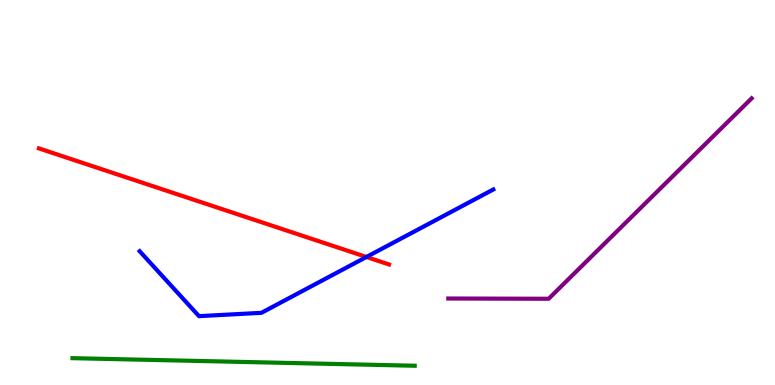[{'lines': ['blue', 'red'], 'intersections': [{'x': 4.73, 'y': 3.33}]}, {'lines': ['green', 'red'], 'intersections': []}, {'lines': ['purple', 'red'], 'intersections': []}, {'lines': ['blue', 'green'], 'intersections': []}, {'lines': ['blue', 'purple'], 'intersections': []}, {'lines': ['green', 'purple'], 'intersections': []}]